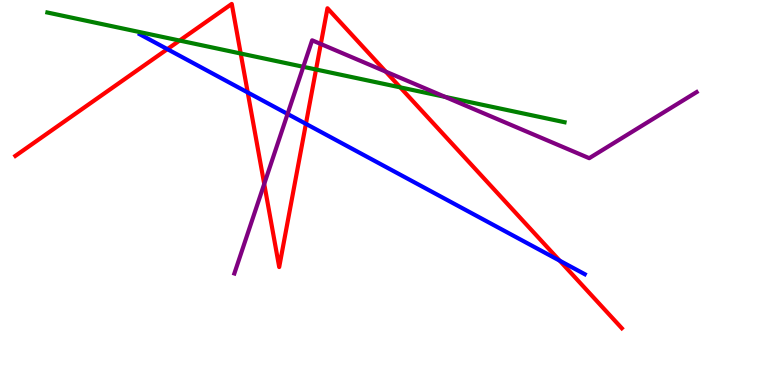[{'lines': ['blue', 'red'], 'intersections': [{'x': 2.16, 'y': 8.72}, {'x': 3.2, 'y': 7.6}, {'x': 3.95, 'y': 6.78}, {'x': 7.22, 'y': 3.23}]}, {'lines': ['green', 'red'], 'intersections': [{'x': 2.32, 'y': 8.95}, {'x': 3.11, 'y': 8.61}, {'x': 4.08, 'y': 8.19}, {'x': 5.16, 'y': 7.73}]}, {'lines': ['purple', 'red'], 'intersections': [{'x': 3.41, 'y': 5.22}, {'x': 4.14, 'y': 8.86}, {'x': 4.98, 'y': 8.14}]}, {'lines': ['blue', 'green'], 'intersections': []}, {'lines': ['blue', 'purple'], 'intersections': [{'x': 3.71, 'y': 7.04}]}, {'lines': ['green', 'purple'], 'intersections': [{'x': 3.91, 'y': 8.27}, {'x': 5.74, 'y': 7.48}]}]